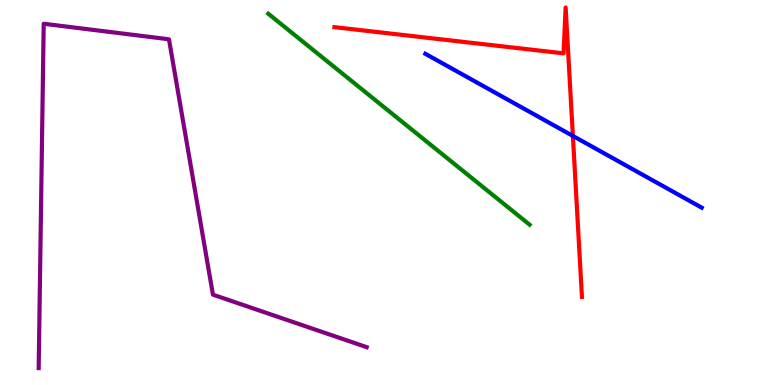[{'lines': ['blue', 'red'], 'intersections': [{'x': 7.39, 'y': 6.47}]}, {'lines': ['green', 'red'], 'intersections': []}, {'lines': ['purple', 'red'], 'intersections': []}, {'lines': ['blue', 'green'], 'intersections': []}, {'lines': ['blue', 'purple'], 'intersections': []}, {'lines': ['green', 'purple'], 'intersections': []}]